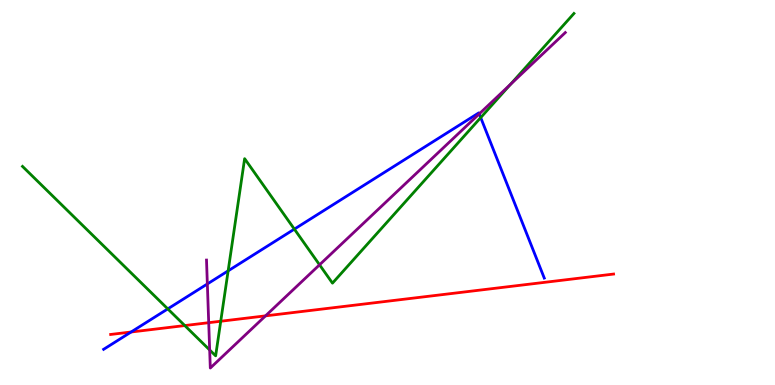[{'lines': ['blue', 'red'], 'intersections': [{'x': 1.69, 'y': 1.38}]}, {'lines': ['green', 'red'], 'intersections': [{'x': 2.38, 'y': 1.54}, {'x': 2.85, 'y': 1.66}]}, {'lines': ['purple', 'red'], 'intersections': [{'x': 2.69, 'y': 1.62}, {'x': 3.43, 'y': 1.8}]}, {'lines': ['blue', 'green'], 'intersections': [{'x': 2.16, 'y': 1.98}, {'x': 2.94, 'y': 2.96}, {'x': 3.8, 'y': 4.05}, {'x': 6.2, 'y': 6.95}]}, {'lines': ['blue', 'purple'], 'intersections': [{'x': 2.68, 'y': 2.62}, {'x': 6.18, 'y': 7.04}]}, {'lines': ['green', 'purple'], 'intersections': [{'x': 2.71, 'y': 0.91}, {'x': 4.12, 'y': 3.12}, {'x': 6.59, 'y': 7.81}]}]